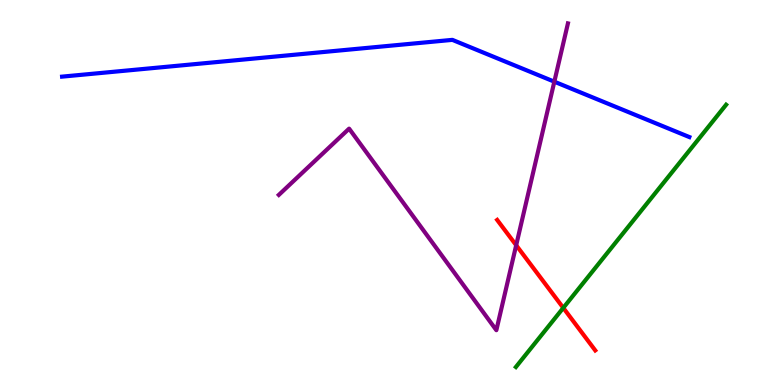[{'lines': ['blue', 'red'], 'intersections': []}, {'lines': ['green', 'red'], 'intersections': [{'x': 7.27, 'y': 2.0}]}, {'lines': ['purple', 'red'], 'intersections': [{'x': 6.66, 'y': 3.63}]}, {'lines': ['blue', 'green'], 'intersections': []}, {'lines': ['blue', 'purple'], 'intersections': [{'x': 7.15, 'y': 7.88}]}, {'lines': ['green', 'purple'], 'intersections': []}]